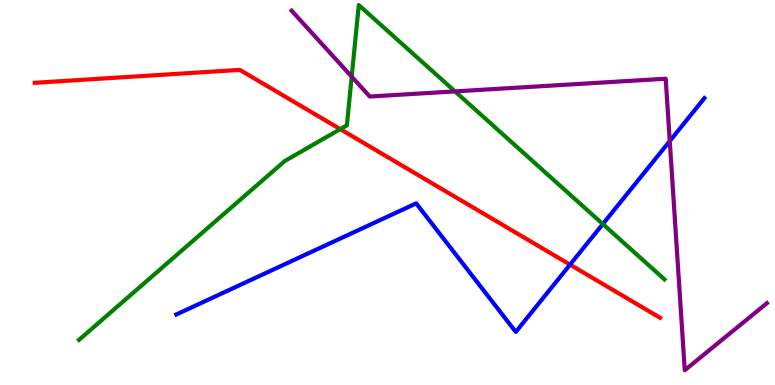[{'lines': ['blue', 'red'], 'intersections': [{'x': 7.36, 'y': 3.13}]}, {'lines': ['green', 'red'], 'intersections': [{'x': 4.39, 'y': 6.65}]}, {'lines': ['purple', 'red'], 'intersections': []}, {'lines': ['blue', 'green'], 'intersections': [{'x': 7.78, 'y': 4.18}]}, {'lines': ['blue', 'purple'], 'intersections': [{'x': 8.64, 'y': 6.34}]}, {'lines': ['green', 'purple'], 'intersections': [{'x': 4.54, 'y': 8.01}, {'x': 5.87, 'y': 7.63}]}]